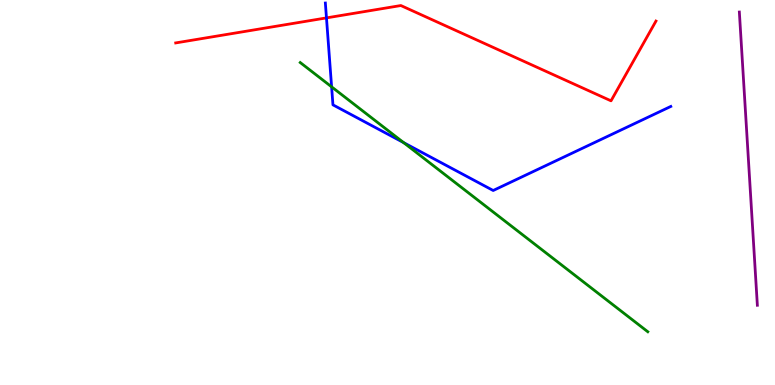[{'lines': ['blue', 'red'], 'intersections': [{'x': 4.21, 'y': 9.54}]}, {'lines': ['green', 'red'], 'intersections': []}, {'lines': ['purple', 'red'], 'intersections': []}, {'lines': ['blue', 'green'], 'intersections': [{'x': 4.28, 'y': 7.74}, {'x': 5.21, 'y': 6.3}]}, {'lines': ['blue', 'purple'], 'intersections': []}, {'lines': ['green', 'purple'], 'intersections': []}]